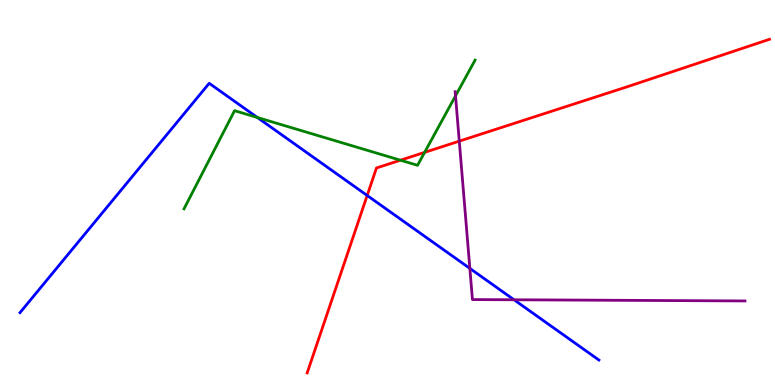[{'lines': ['blue', 'red'], 'intersections': [{'x': 4.74, 'y': 4.92}]}, {'lines': ['green', 'red'], 'intersections': [{'x': 5.17, 'y': 5.84}, {'x': 5.48, 'y': 6.04}]}, {'lines': ['purple', 'red'], 'intersections': [{'x': 5.93, 'y': 6.33}]}, {'lines': ['blue', 'green'], 'intersections': [{'x': 3.32, 'y': 6.95}]}, {'lines': ['blue', 'purple'], 'intersections': [{'x': 6.06, 'y': 3.03}, {'x': 6.63, 'y': 2.21}]}, {'lines': ['green', 'purple'], 'intersections': [{'x': 5.88, 'y': 7.51}]}]